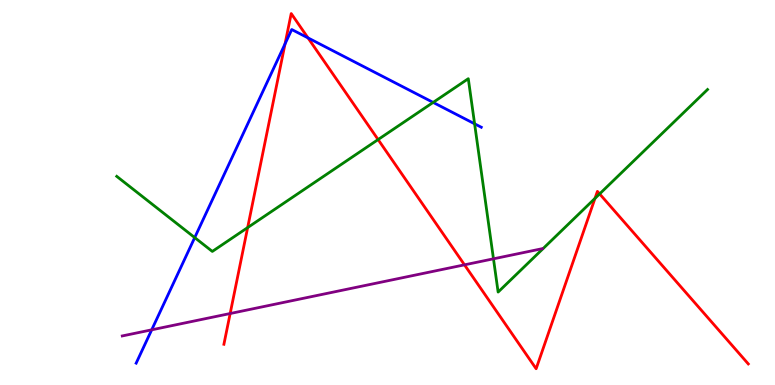[{'lines': ['blue', 'red'], 'intersections': [{'x': 3.68, 'y': 8.86}, {'x': 3.97, 'y': 9.02}]}, {'lines': ['green', 'red'], 'intersections': [{'x': 3.2, 'y': 4.09}, {'x': 4.88, 'y': 6.38}, {'x': 7.68, 'y': 4.85}, {'x': 7.74, 'y': 4.96}]}, {'lines': ['purple', 'red'], 'intersections': [{'x': 2.97, 'y': 1.86}, {'x': 5.99, 'y': 3.12}]}, {'lines': ['blue', 'green'], 'intersections': [{'x': 2.51, 'y': 3.83}, {'x': 5.59, 'y': 7.34}, {'x': 6.12, 'y': 6.78}]}, {'lines': ['blue', 'purple'], 'intersections': [{'x': 1.96, 'y': 1.43}]}, {'lines': ['green', 'purple'], 'intersections': [{'x': 6.37, 'y': 3.28}]}]